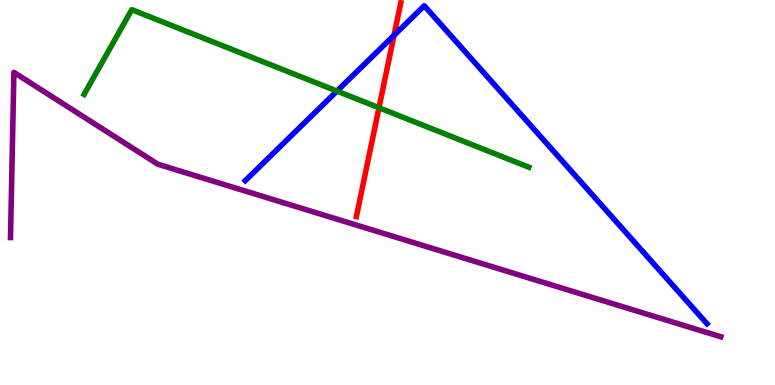[{'lines': ['blue', 'red'], 'intersections': [{'x': 5.08, 'y': 9.08}]}, {'lines': ['green', 'red'], 'intersections': [{'x': 4.89, 'y': 7.2}]}, {'lines': ['purple', 'red'], 'intersections': []}, {'lines': ['blue', 'green'], 'intersections': [{'x': 4.35, 'y': 7.63}]}, {'lines': ['blue', 'purple'], 'intersections': []}, {'lines': ['green', 'purple'], 'intersections': []}]